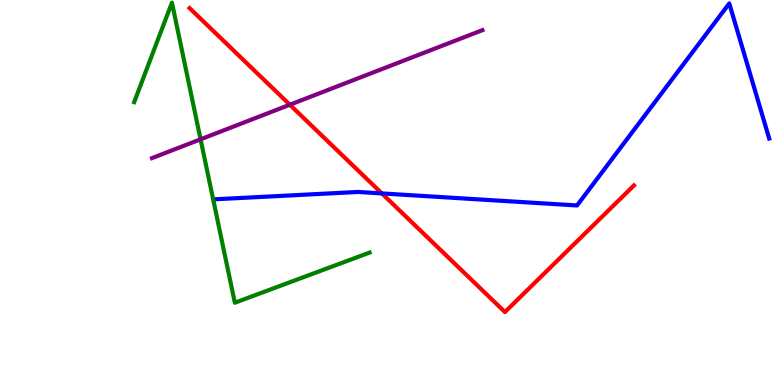[{'lines': ['blue', 'red'], 'intersections': [{'x': 4.93, 'y': 4.98}]}, {'lines': ['green', 'red'], 'intersections': []}, {'lines': ['purple', 'red'], 'intersections': [{'x': 3.74, 'y': 7.28}]}, {'lines': ['blue', 'green'], 'intersections': []}, {'lines': ['blue', 'purple'], 'intersections': []}, {'lines': ['green', 'purple'], 'intersections': [{'x': 2.59, 'y': 6.38}]}]